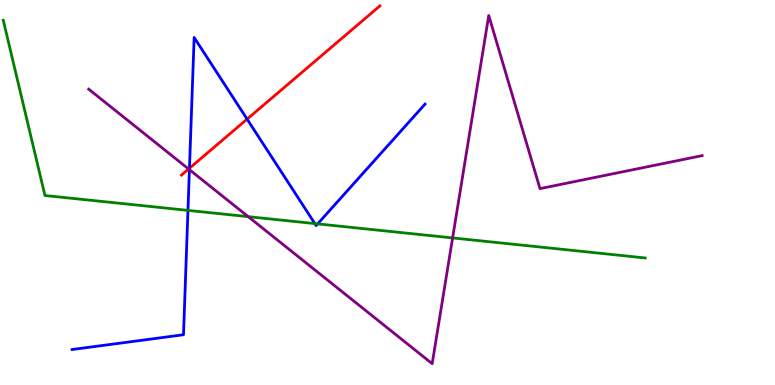[{'lines': ['blue', 'red'], 'intersections': [{'x': 2.44, 'y': 5.63}, {'x': 3.19, 'y': 6.91}]}, {'lines': ['green', 'red'], 'intersections': []}, {'lines': ['purple', 'red'], 'intersections': [{'x': 2.43, 'y': 5.61}]}, {'lines': ['blue', 'green'], 'intersections': [{'x': 2.43, 'y': 4.54}, {'x': 4.06, 'y': 4.19}, {'x': 4.1, 'y': 4.18}]}, {'lines': ['blue', 'purple'], 'intersections': [{'x': 2.44, 'y': 5.59}]}, {'lines': ['green', 'purple'], 'intersections': [{'x': 3.2, 'y': 4.37}, {'x': 5.84, 'y': 3.82}]}]